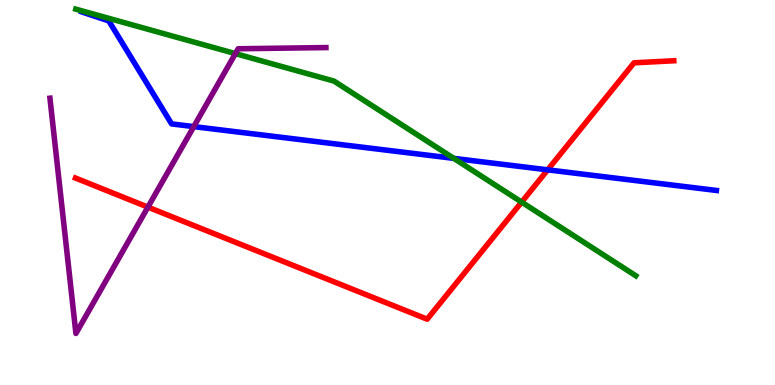[{'lines': ['blue', 'red'], 'intersections': [{'x': 7.07, 'y': 5.59}]}, {'lines': ['green', 'red'], 'intersections': [{'x': 6.73, 'y': 4.75}]}, {'lines': ['purple', 'red'], 'intersections': [{'x': 1.91, 'y': 4.62}]}, {'lines': ['blue', 'green'], 'intersections': [{'x': 5.86, 'y': 5.89}]}, {'lines': ['blue', 'purple'], 'intersections': [{'x': 2.5, 'y': 6.71}]}, {'lines': ['green', 'purple'], 'intersections': [{'x': 3.04, 'y': 8.61}]}]